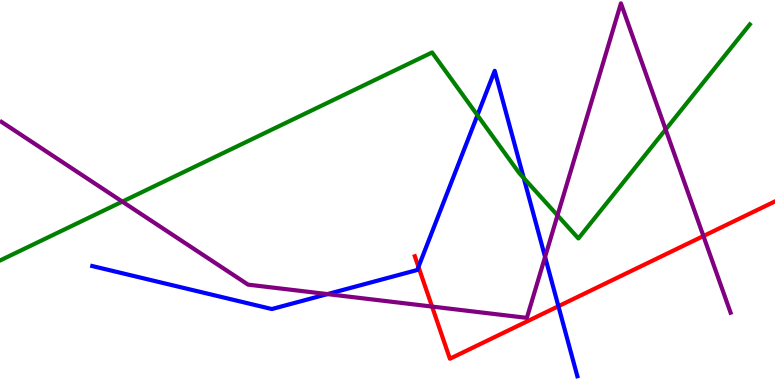[{'lines': ['blue', 'red'], 'intersections': [{'x': 5.4, 'y': 3.07}, {'x': 7.21, 'y': 2.05}]}, {'lines': ['green', 'red'], 'intersections': []}, {'lines': ['purple', 'red'], 'intersections': [{'x': 5.57, 'y': 2.04}, {'x': 9.08, 'y': 3.87}]}, {'lines': ['blue', 'green'], 'intersections': [{'x': 6.16, 'y': 7.01}, {'x': 6.76, 'y': 5.38}]}, {'lines': ['blue', 'purple'], 'intersections': [{'x': 4.23, 'y': 2.36}, {'x': 7.03, 'y': 3.33}]}, {'lines': ['green', 'purple'], 'intersections': [{'x': 1.58, 'y': 4.76}, {'x': 7.19, 'y': 4.41}, {'x': 8.59, 'y': 6.64}]}]